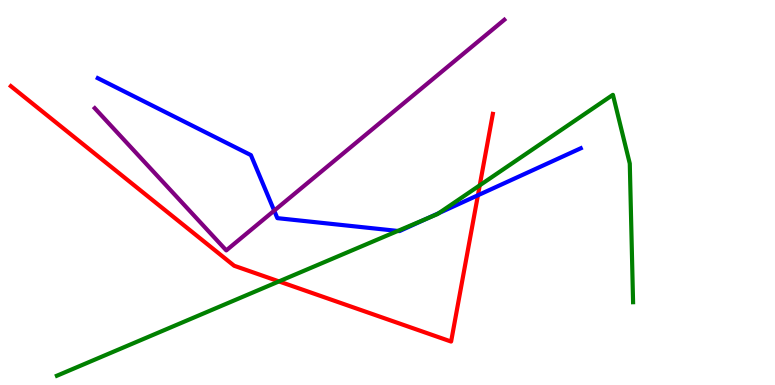[{'lines': ['blue', 'red'], 'intersections': [{'x': 6.17, 'y': 4.93}]}, {'lines': ['green', 'red'], 'intersections': [{'x': 3.6, 'y': 2.69}, {'x': 6.19, 'y': 5.19}]}, {'lines': ['purple', 'red'], 'intersections': []}, {'lines': ['blue', 'green'], 'intersections': [{'x': 5.13, 'y': 4.0}, {'x': 5.51, 'y': 4.32}, {'x': 5.66, 'y': 4.47}]}, {'lines': ['blue', 'purple'], 'intersections': [{'x': 3.54, 'y': 4.53}]}, {'lines': ['green', 'purple'], 'intersections': []}]